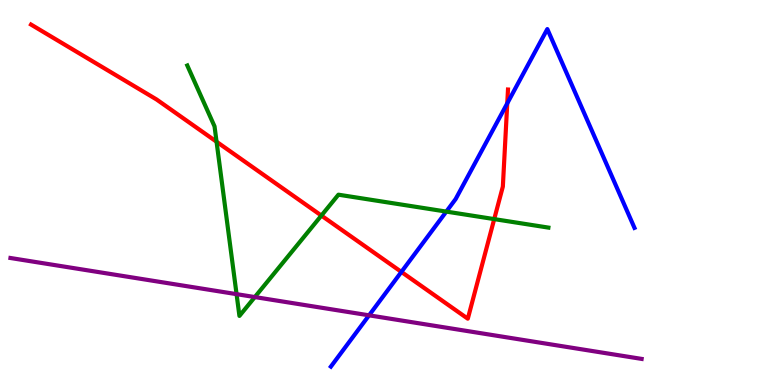[{'lines': ['blue', 'red'], 'intersections': [{'x': 5.18, 'y': 2.94}, {'x': 6.55, 'y': 7.32}]}, {'lines': ['green', 'red'], 'intersections': [{'x': 2.79, 'y': 6.32}, {'x': 4.15, 'y': 4.4}, {'x': 6.38, 'y': 4.31}]}, {'lines': ['purple', 'red'], 'intersections': []}, {'lines': ['blue', 'green'], 'intersections': [{'x': 5.76, 'y': 4.5}]}, {'lines': ['blue', 'purple'], 'intersections': [{'x': 4.76, 'y': 1.81}]}, {'lines': ['green', 'purple'], 'intersections': [{'x': 3.05, 'y': 2.36}, {'x': 3.29, 'y': 2.28}]}]